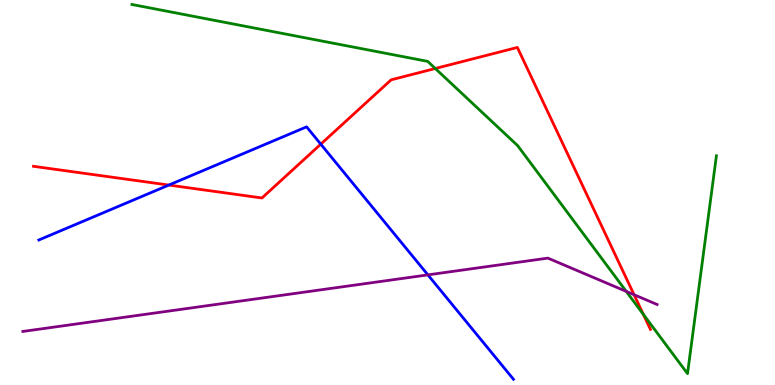[{'lines': ['blue', 'red'], 'intersections': [{'x': 2.18, 'y': 5.19}, {'x': 4.14, 'y': 6.26}]}, {'lines': ['green', 'red'], 'intersections': [{'x': 5.62, 'y': 8.22}, {'x': 8.3, 'y': 1.84}]}, {'lines': ['purple', 'red'], 'intersections': [{'x': 8.18, 'y': 2.35}]}, {'lines': ['blue', 'green'], 'intersections': []}, {'lines': ['blue', 'purple'], 'intersections': [{'x': 5.52, 'y': 2.86}]}, {'lines': ['green', 'purple'], 'intersections': [{'x': 8.08, 'y': 2.43}]}]